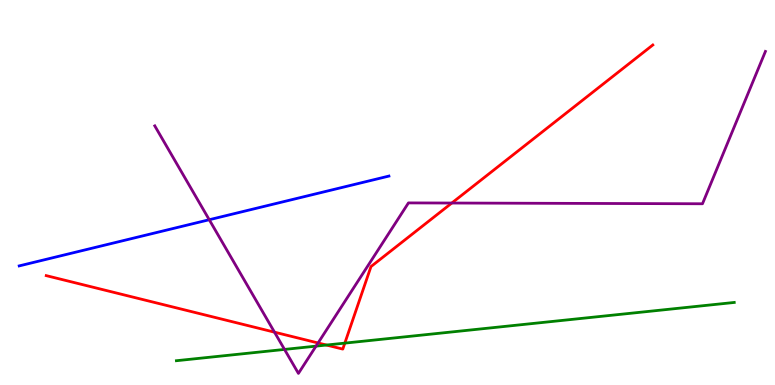[{'lines': ['blue', 'red'], 'intersections': []}, {'lines': ['green', 'red'], 'intersections': [{'x': 4.21, 'y': 1.04}, {'x': 4.45, 'y': 1.09}]}, {'lines': ['purple', 'red'], 'intersections': [{'x': 3.54, 'y': 1.37}, {'x': 4.1, 'y': 1.09}, {'x': 5.83, 'y': 4.73}]}, {'lines': ['blue', 'green'], 'intersections': []}, {'lines': ['blue', 'purple'], 'intersections': [{'x': 2.7, 'y': 4.29}]}, {'lines': ['green', 'purple'], 'intersections': [{'x': 3.67, 'y': 0.924}, {'x': 4.08, 'y': 1.01}]}]